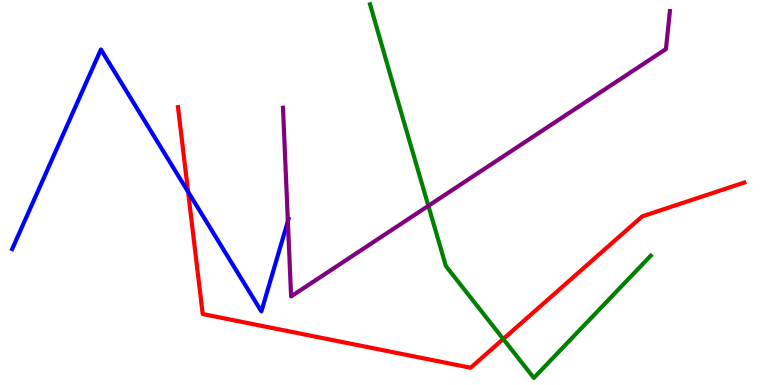[{'lines': ['blue', 'red'], 'intersections': [{'x': 2.43, 'y': 5.02}]}, {'lines': ['green', 'red'], 'intersections': [{'x': 6.49, 'y': 1.19}]}, {'lines': ['purple', 'red'], 'intersections': []}, {'lines': ['blue', 'green'], 'intersections': []}, {'lines': ['blue', 'purple'], 'intersections': [{'x': 3.71, 'y': 4.25}]}, {'lines': ['green', 'purple'], 'intersections': [{'x': 5.53, 'y': 4.65}]}]